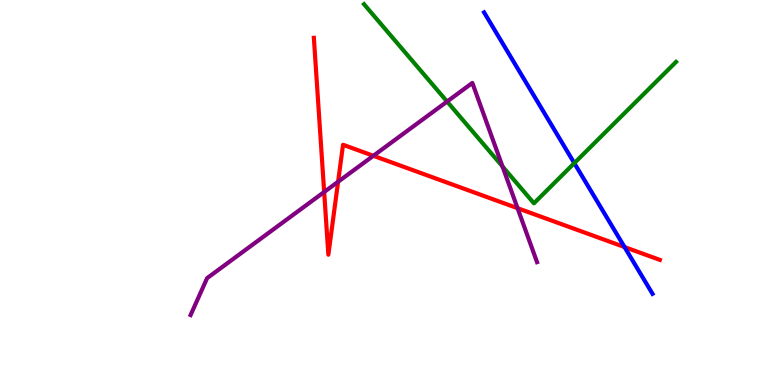[{'lines': ['blue', 'red'], 'intersections': [{'x': 8.06, 'y': 3.58}]}, {'lines': ['green', 'red'], 'intersections': []}, {'lines': ['purple', 'red'], 'intersections': [{'x': 4.18, 'y': 5.01}, {'x': 4.36, 'y': 5.28}, {'x': 4.82, 'y': 5.95}, {'x': 6.68, 'y': 4.59}]}, {'lines': ['blue', 'green'], 'intersections': [{'x': 7.41, 'y': 5.76}]}, {'lines': ['blue', 'purple'], 'intersections': []}, {'lines': ['green', 'purple'], 'intersections': [{'x': 5.77, 'y': 7.36}, {'x': 6.48, 'y': 5.68}]}]